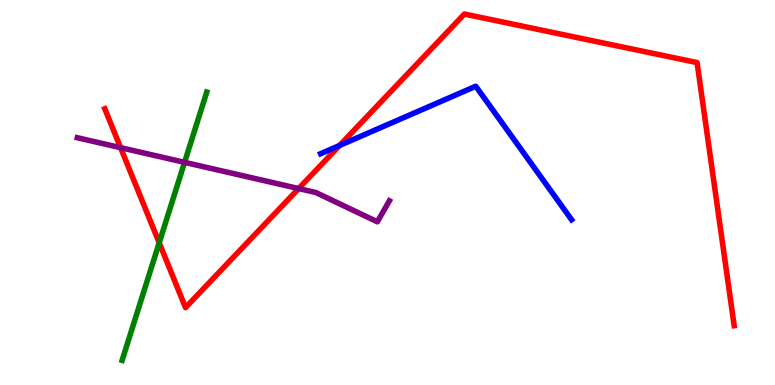[{'lines': ['blue', 'red'], 'intersections': [{'x': 4.38, 'y': 6.22}]}, {'lines': ['green', 'red'], 'intersections': [{'x': 2.05, 'y': 3.69}]}, {'lines': ['purple', 'red'], 'intersections': [{'x': 1.56, 'y': 6.16}, {'x': 3.85, 'y': 5.1}]}, {'lines': ['blue', 'green'], 'intersections': []}, {'lines': ['blue', 'purple'], 'intersections': []}, {'lines': ['green', 'purple'], 'intersections': [{'x': 2.38, 'y': 5.78}]}]